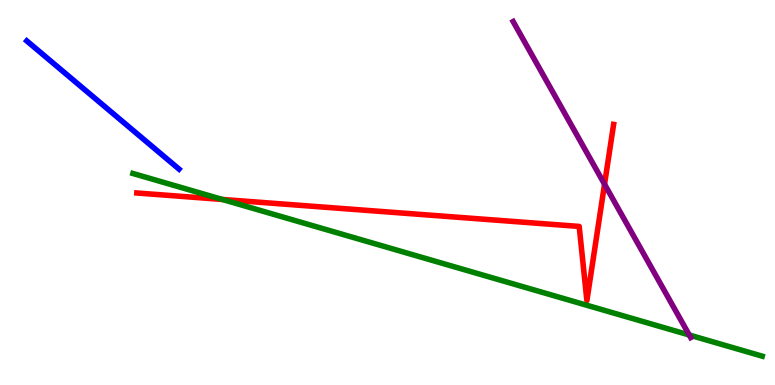[{'lines': ['blue', 'red'], 'intersections': []}, {'lines': ['green', 'red'], 'intersections': [{'x': 2.87, 'y': 4.82}]}, {'lines': ['purple', 'red'], 'intersections': [{'x': 7.8, 'y': 5.22}]}, {'lines': ['blue', 'green'], 'intersections': []}, {'lines': ['blue', 'purple'], 'intersections': []}, {'lines': ['green', 'purple'], 'intersections': [{'x': 8.89, 'y': 1.3}]}]